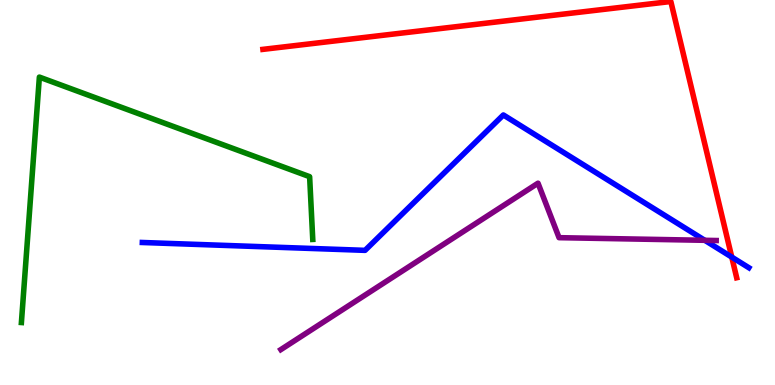[{'lines': ['blue', 'red'], 'intersections': [{'x': 9.44, 'y': 3.32}]}, {'lines': ['green', 'red'], 'intersections': []}, {'lines': ['purple', 'red'], 'intersections': []}, {'lines': ['blue', 'green'], 'intersections': []}, {'lines': ['blue', 'purple'], 'intersections': [{'x': 9.09, 'y': 3.76}]}, {'lines': ['green', 'purple'], 'intersections': []}]